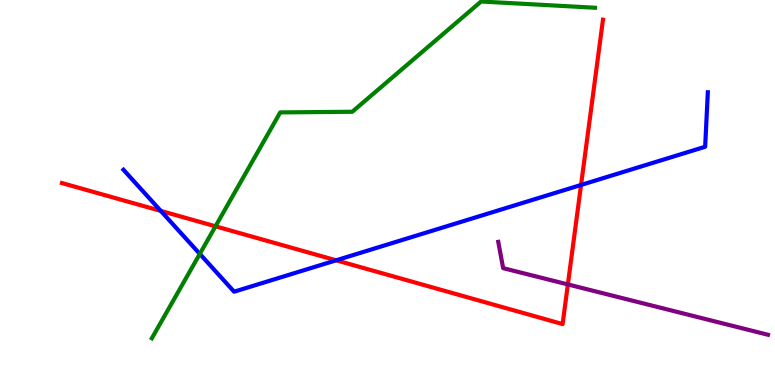[{'lines': ['blue', 'red'], 'intersections': [{'x': 2.07, 'y': 4.52}, {'x': 4.34, 'y': 3.24}, {'x': 7.5, 'y': 5.2}]}, {'lines': ['green', 'red'], 'intersections': [{'x': 2.78, 'y': 4.12}]}, {'lines': ['purple', 'red'], 'intersections': [{'x': 7.33, 'y': 2.61}]}, {'lines': ['blue', 'green'], 'intersections': [{'x': 2.58, 'y': 3.41}]}, {'lines': ['blue', 'purple'], 'intersections': []}, {'lines': ['green', 'purple'], 'intersections': []}]